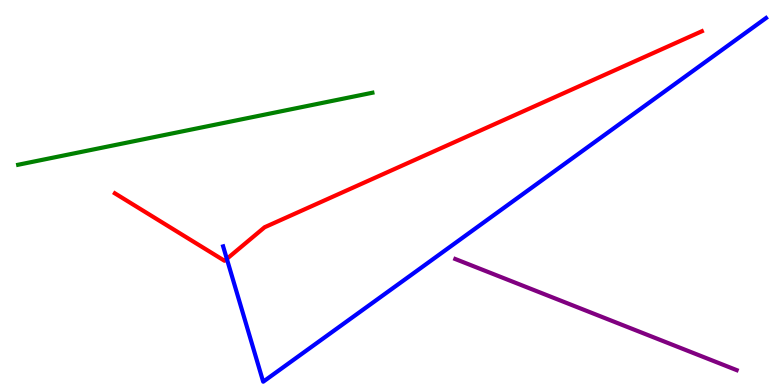[{'lines': ['blue', 'red'], 'intersections': [{'x': 2.93, 'y': 3.28}]}, {'lines': ['green', 'red'], 'intersections': []}, {'lines': ['purple', 'red'], 'intersections': []}, {'lines': ['blue', 'green'], 'intersections': []}, {'lines': ['blue', 'purple'], 'intersections': []}, {'lines': ['green', 'purple'], 'intersections': []}]